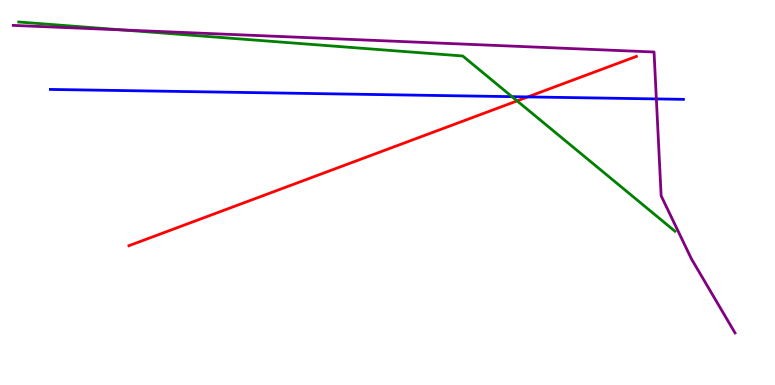[{'lines': ['blue', 'red'], 'intersections': [{'x': 6.81, 'y': 7.48}]}, {'lines': ['green', 'red'], 'intersections': [{'x': 6.67, 'y': 7.38}]}, {'lines': ['purple', 'red'], 'intersections': []}, {'lines': ['blue', 'green'], 'intersections': [{'x': 6.61, 'y': 7.49}]}, {'lines': ['blue', 'purple'], 'intersections': [{'x': 8.47, 'y': 7.43}]}, {'lines': ['green', 'purple'], 'intersections': [{'x': 1.58, 'y': 9.22}]}]